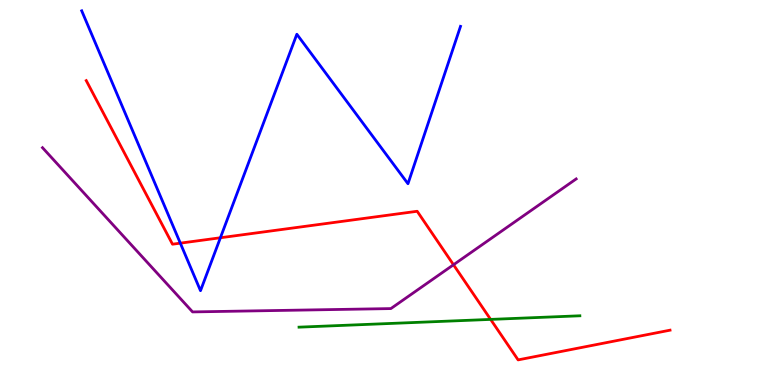[{'lines': ['blue', 'red'], 'intersections': [{'x': 2.33, 'y': 3.68}, {'x': 2.84, 'y': 3.82}]}, {'lines': ['green', 'red'], 'intersections': [{'x': 6.33, 'y': 1.7}]}, {'lines': ['purple', 'red'], 'intersections': [{'x': 5.85, 'y': 3.12}]}, {'lines': ['blue', 'green'], 'intersections': []}, {'lines': ['blue', 'purple'], 'intersections': []}, {'lines': ['green', 'purple'], 'intersections': []}]